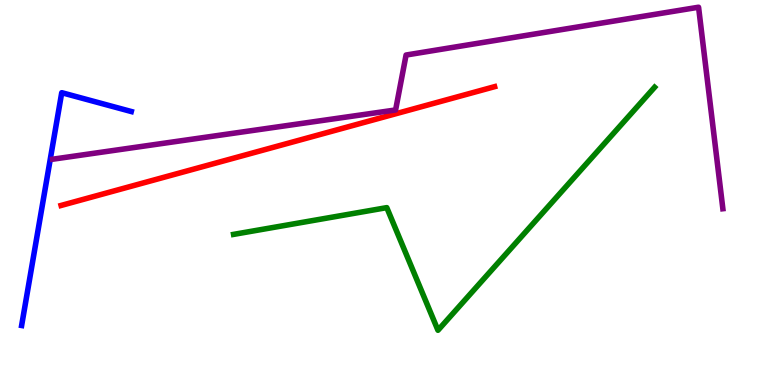[{'lines': ['blue', 'red'], 'intersections': []}, {'lines': ['green', 'red'], 'intersections': []}, {'lines': ['purple', 'red'], 'intersections': []}, {'lines': ['blue', 'green'], 'intersections': []}, {'lines': ['blue', 'purple'], 'intersections': []}, {'lines': ['green', 'purple'], 'intersections': []}]